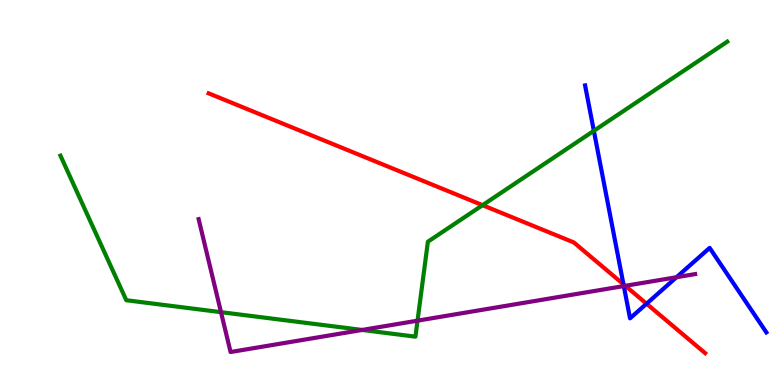[{'lines': ['blue', 'red'], 'intersections': [{'x': 8.04, 'y': 2.62}, {'x': 8.34, 'y': 2.11}]}, {'lines': ['green', 'red'], 'intersections': [{'x': 6.23, 'y': 4.67}]}, {'lines': ['purple', 'red'], 'intersections': [{'x': 8.07, 'y': 2.58}]}, {'lines': ['blue', 'green'], 'intersections': [{'x': 7.66, 'y': 6.6}]}, {'lines': ['blue', 'purple'], 'intersections': [{'x': 8.05, 'y': 2.57}, {'x': 8.73, 'y': 2.8}]}, {'lines': ['green', 'purple'], 'intersections': [{'x': 2.85, 'y': 1.89}, {'x': 4.67, 'y': 1.43}, {'x': 5.39, 'y': 1.67}]}]